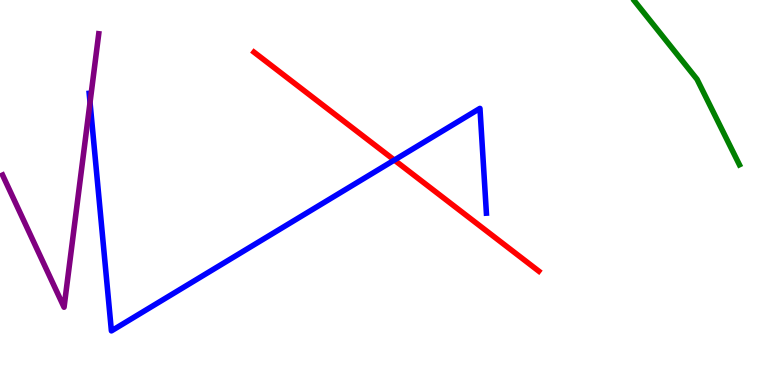[{'lines': ['blue', 'red'], 'intersections': [{'x': 5.09, 'y': 5.84}]}, {'lines': ['green', 'red'], 'intersections': []}, {'lines': ['purple', 'red'], 'intersections': []}, {'lines': ['blue', 'green'], 'intersections': []}, {'lines': ['blue', 'purple'], 'intersections': [{'x': 1.16, 'y': 7.34}]}, {'lines': ['green', 'purple'], 'intersections': []}]